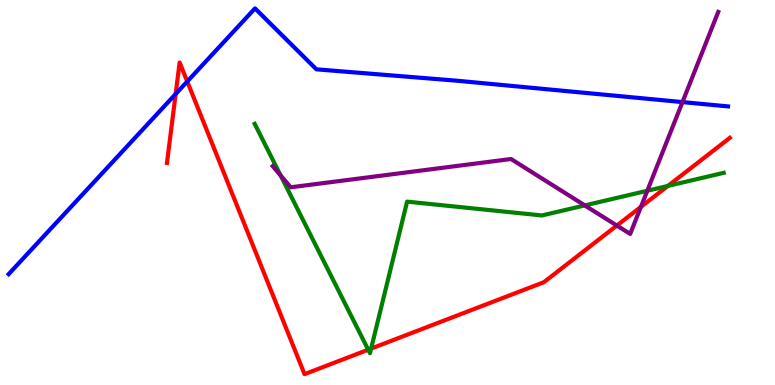[{'lines': ['blue', 'red'], 'intersections': [{'x': 2.27, 'y': 7.56}, {'x': 2.42, 'y': 7.88}]}, {'lines': ['green', 'red'], 'intersections': [{'x': 4.75, 'y': 0.917}, {'x': 4.79, 'y': 0.946}, {'x': 8.62, 'y': 5.17}]}, {'lines': ['purple', 'red'], 'intersections': [{'x': 7.96, 'y': 4.14}, {'x': 8.27, 'y': 4.63}]}, {'lines': ['blue', 'green'], 'intersections': []}, {'lines': ['blue', 'purple'], 'intersections': [{'x': 8.81, 'y': 7.35}]}, {'lines': ['green', 'purple'], 'intersections': [{'x': 3.62, 'y': 5.44}, {'x': 7.55, 'y': 4.66}, {'x': 8.35, 'y': 5.05}]}]